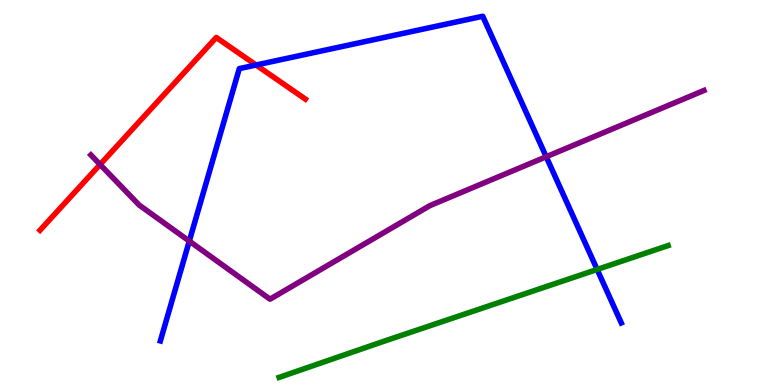[{'lines': ['blue', 'red'], 'intersections': [{'x': 3.3, 'y': 8.31}]}, {'lines': ['green', 'red'], 'intersections': []}, {'lines': ['purple', 'red'], 'intersections': [{'x': 1.29, 'y': 5.73}]}, {'lines': ['blue', 'green'], 'intersections': [{'x': 7.71, 'y': 3.0}]}, {'lines': ['blue', 'purple'], 'intersections': [{'x': 2.44, 'y': 3.74}, {'x': 7.05, 'y': 5.93}]}, {'lines': ['green', 'purple'], 'intersections': []}]